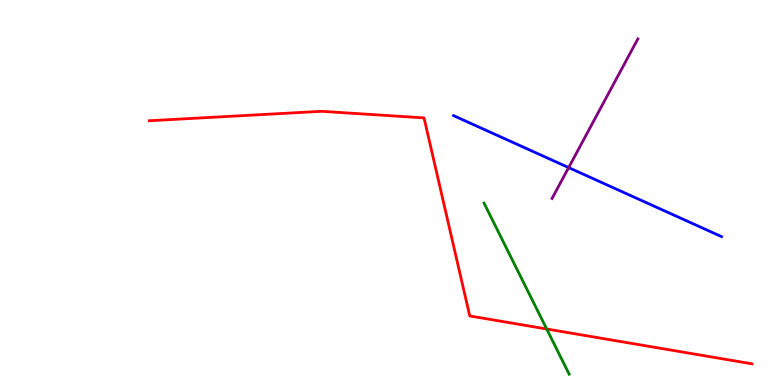[{'lines': ['blue', 'red'], 'intersections': []}, {'lines': ['green', 'red'], 'intersections': [{'x': 7.05, 'y': 1.45}]}, {'lines': ['purple', 'red'], 'intersections': []}, {'lines': ['blue', 'green'], 'intersections': []}, {'lines': ['blue', 'purple'], 'intersections': [{'x': 7.34, 'y': 5.65}]}, {'lines': ['green', 'purple'], 'intersections': []}]